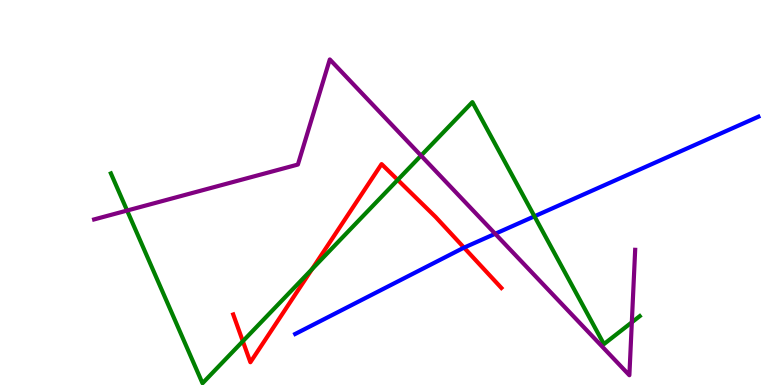[{'lines': ['blue', 'red'], 'intersections': [{'x': 5.99, 'y': 3.57}]}, {'lines': ['green', 'red'], 'intersections': [{'x': 3.13, 'y': 1.14}, {'x': 4.03, 'y': 3.01}, {'x': 5.13, 'y': 5.33}]}, {'lines': ['purple', 'red'], 'intersections': []}, {'lines': ['blue', 'green'], 'intersections': [{'x': 6.9, 'y': 4.38}]}, {'lines': ['blue', 'purple'], 'intersections': [{'x': 6.39, 'y': 3.93}]}, {'lines': ['green', 'purple'], 'intersections': [{'x': 1.64, 'y': 4.53}, {'x': 5.43, 'y': 5.96}, {'x': 8.15, 'y': 1.63}]}]